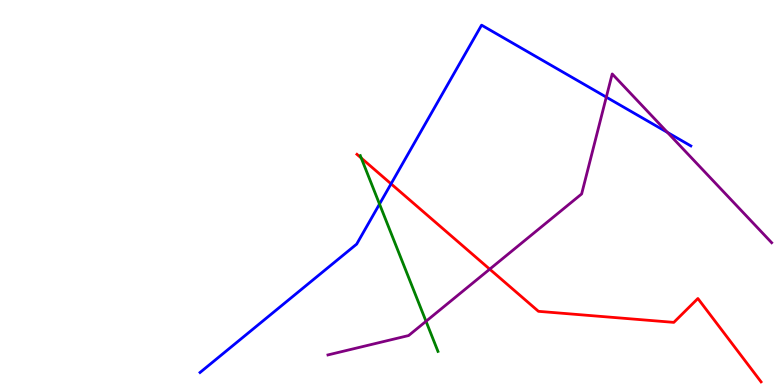[{'lines': ['blue', 'red'], 'intersections': [{'x': 5.05, 'y': 5.23}]}, {'lines': ['green', 'red'], 'intersections': [{'x': 4.66, 'y': 5.89}]}, {'lines': ['purple', 'red'], 'intersections': [{'x': 6.32, 'y': 3.01}]}, {'lines': ['blue', 'green'], 'intersections': [{'x': 4.9, 'y': 4.7}]}, {'lines': ['blue', 'purple'], 'intersections': [{'x': 7.82, 'y': 7.48}, {'x': 8.61, 'y': 6.56}]}, {'lines': ['green', 'purple'], 'intersections': [{'x': 5.5, 'y': 1.65}]}]